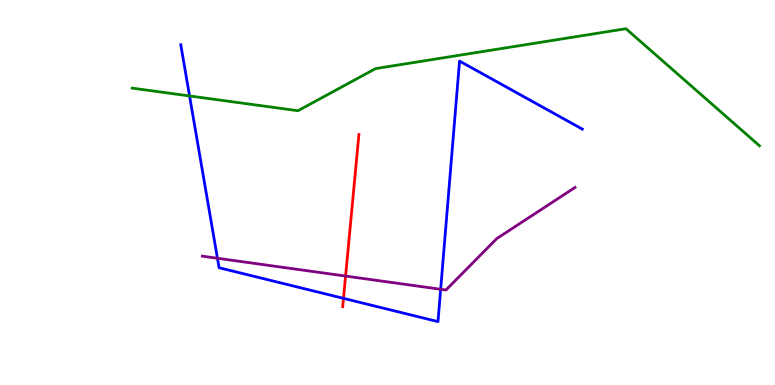[{'lines': ['blue', 'red'], 'intersections': [{'x': 4.43, 'y': 2.25}]}, {'lines': ['green', 'red'], 'intersections': []}, {'lines': ['purple', 'red'], 'intersections': [{'x': 4.46, 'y': 2.83}]}, {'lines': ['blue', 'green'], 'intersections': [{'x': 2.45, 'y': 7.51}]}, {'lines': ['blue', 'purple'], 'intersections': [{'x': 2.81, 'y': 3.29}, {'x': 5.69, 'y': 2.49}]}, {'lines': ['green', 'purple'], 'intersections': []}]